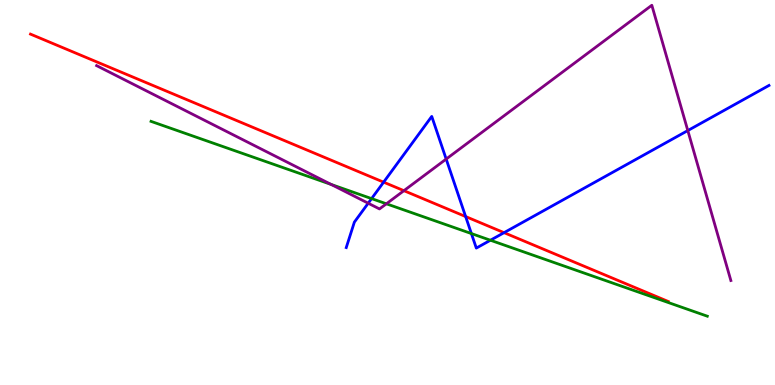[{'lines': ['blue', 'red'], 'intersections': [{'x': 4.95, 'y': 5.27}, {'x': 6.01, 'y': 4.38}, {'x': 6.5, 'y': 3.96}]}, {'lines': ['green', 'red'], 'intersections': []}, {'lines': ['purple', 'red'], 'intersections': [{'x': 5.21, 'y': 5.05}]}, {'lines': ['blue', 'green'], 'intersections': [{'x': 4.79, 'y': 4.84}, {'x': 6.08, 'y': 3.93}, {'x': 6.33, 'y': 3.76}]}, {'lines': ['blue', 'purple'], 'intersections': [{'x': 4.75, 'y': 4.72}, {'x': 5.76, 'y': 5.87}, {'x': 8.87, 'y': 6.61}]}, {'lines': ['green', 'purple'], 'intersections': [{'x': 4.27, 'y': 5.21}, {'x': 4.99, 'y': 4.71}]}]